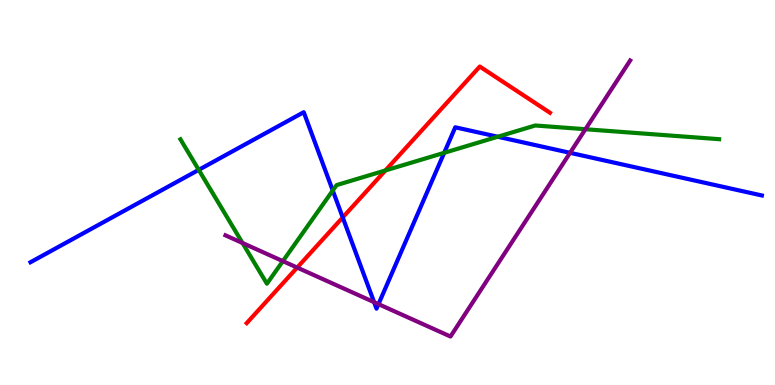[{'lines': ['blue', 'red'], 'intersections': [{'x': 4.42, 'y': 4.35}]}, {'lines': ['green', 'red'], 'intersections': [{'x': 4.97, 'y': 5.57}]}, {'lines': ['purple', 'red'], 'intersections': [{'x': 3.83, 'y': 3.05}]}, {'lines': ['blue', 'green'], 'intersections': [{'x': 2.56, 'y': 5.59}, {'x': 4.29, 'y': 5.05}, {'x': 5.73, 'y': 6.03}, {'x': 6.42, 'y': 6.45}]}, {'lines': ['blue', 'purple'], 'intersections': [{'x': 4.83, 'y': 2.15}, {'x': 4.88, 'y': 2.1}, {'x': 7.36, 'y': 6.03}]}, {'lines': ['green', 'purple'], 'intersections': [{'x': 3.13, 'y': 3.69}, {'x': 3.65, 'y': 3.22}, {'x': 7.55, 'y': 6.64}]}]